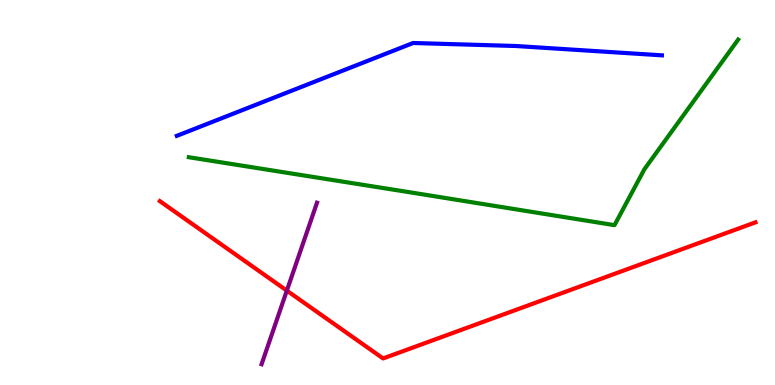[{'lines': ['blue', 'red'], 'intersections': []}, {'lines': ['green', 'red'], 'intersections': []}, {'lines': ['purple', 'red'], 'intersections': [{'x': 3.7, 'y': 2.45}]}, {'lines': ['blue', 'green'], 'intersections': []}, {'lines': ['blue', 'purple'], 'intersections': []}, {'lines': ['green', 'purple'], 'intersections': []}]